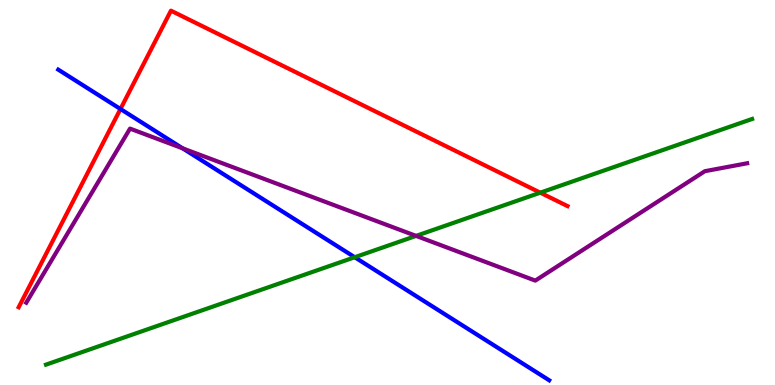[{'lines': ['blue', 'red'], 'intersections': [{'x': 1.55, 'y': 7.17}]}, {'lines': ['green', 'red'], 'intersections': [{'x': 6.97, 'y': 5.0}]}, {'lines': ['purple', 'red'], 'intersections': []}, {'lines': ['blue', 'green'], 'intersections': [{'x': 4.58, 'y': 3.32}]}, {'lines': ['blue', 'purple'], 'intersections': [{'x': 2.36, 'y': 6.15}]}, {'lines': ['green', 'purple'], 'intersections': [{'x': 5.37, 'y': 3.87}]}]